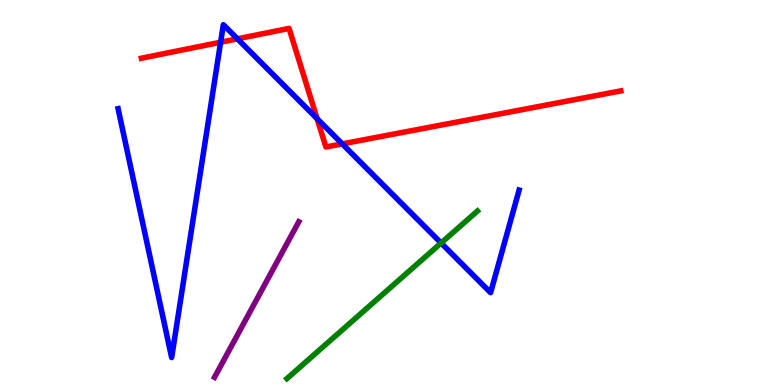[{'lines': ['blue', 'red'], 'intersections': [{'x': 2.85, 'y': 8.9}, {'x': 3.06, 'y': 8.99}, {'x': 4.09, 'y': 6.92}, {'x': 4.42, 'y': 6.26}]}, {'lines': ['green', 'red'], 'intersections': []}, {'lines': ['purple', 'red'], 'intersections': []}, {'lines': ['blue', 'green'], 'intersections': [{'x': 5.69, 'y': 3.69}]}, {'lines': ['blue', 'purple'], 'intersections': []}, {'lines': ['green', 'purple'], 'intersections': []}]